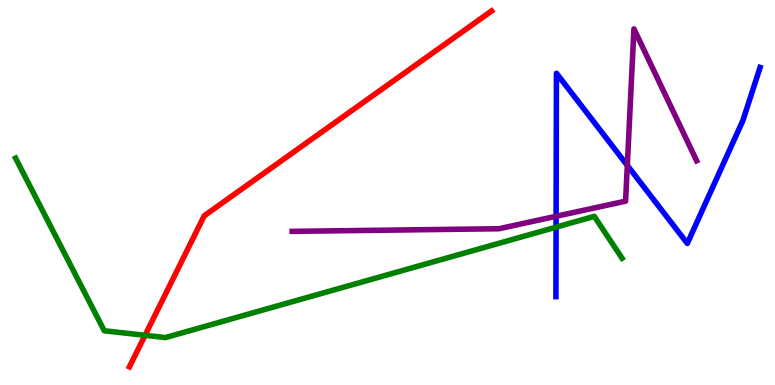[{'lines': ['blue', 'red'], 'intersections': []}, {'lines': ['green', 'red'], 'intersections': [{'x': 1.87, 'y': 1.29}]}, {'lines': ['purple', 'red'], 'intersections': []}, {'lines': ['blue', 'green'], 'intersections': [{'x': 7.18, 'y': 4.1}]}, {'lines': ['blue', 'purple'], 'intersections': [{'x': 7.18, 'y': 4.38}, {'x': 8.09, 'y': 5.7}]}, {'lines': ['green', 'purple'], 'intersections': []}]